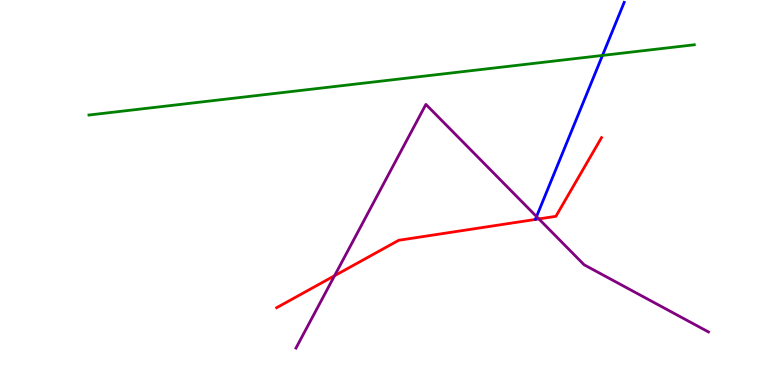[{'lines': ['blue', 'red'], 'intersections': []}, {'lines': ['green', 'red'], 'intersections': []}, {'lines': ['purple', 'red'], 'intersections': [{'x': 4.32, 'y': 2.84}, {'x': 6.95, 'y': 4.31}]}, {'lines': ['blue', 'green'], 'intersections': [{'x': 7.77, 'y': 8.56}]}, {'lines': ['blue', 'purple'], 'intersections': [{'x': 6.92, 'y': 4.37}]}, {'lines': ['green', 'purple'], 'intersections': []}]